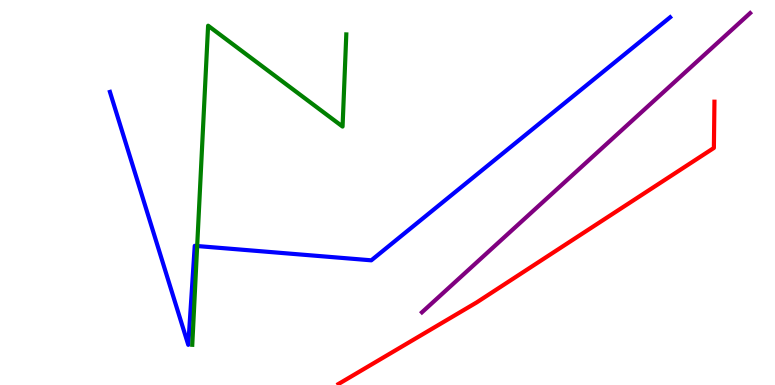[{'lines': ['blue', 'red'], 'intersections': []}, {'lines': ['green', 'red'], 'intersections': []}, {'lines': ['purple', 'red'], 'intersections': []}, {'lines': ['blue', 'green'], 'intersections': [{'x': 2.54, 'y': 3.61}]}, {'lines': ['blue', 'purple'], 'intersections': []}, {'lines': ['green', 'purple'], 'intersections': []}]